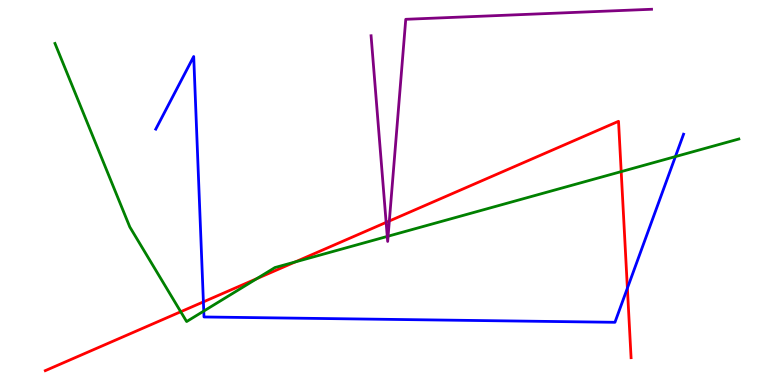[{'lines': ['blue', 'red'], 'intersections': [{'x': 2.62, 'y': 2.16}, {'x': 8.1, 'y': 2.51}]}, {'lines': ['green', 'red'], 'intersections': [{'x': 2.33, 'y': 1.9}, {'x': 3.31, 'y': 2.76}, {'x': 3.81, 'y': 3.2}, {'x': 8.02, 'y': 5.54}]}, {'lines': ['purple', 'red'], 'intersections': [{'x': 4.98, 'y': 4.22}, {'x': 5.02, 'y': 4.26}]}, {'lines': ['blue', 'green'], 'intersections': [{'x': 2.63, 'y': 1.92}, {'x': 8.71, 'y': 5.93}]}, {'lines': ['blue', 'purple'], 'intersections': []}, {'lines': ['green', 'purple'], 'intersections': [{'x': 5.0, 'y': 3.86}, {'x': 5.01, 'y': 3.86}]}]